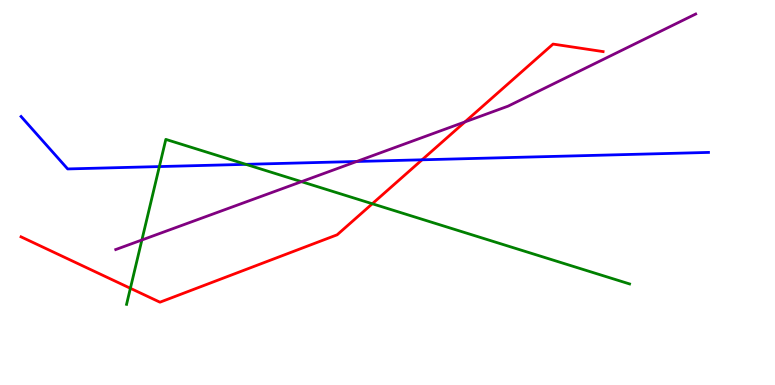[{'lines': ['blue', 'red'], 'intersections': [{'x': 5.45, 'y': 5.85}]}, {'lines': ['green', 'red'], 'intersections': [{'x': 1.68, 'y': 2.51}, {'x': 4.8, 'y': 4.71}]}, {'lines': ['purple', 'red'], 'intersections': [{'x': 6.0, 'y': 6.83}]}, {'lines': ['blue', 'green'], 'intersections': [{'x': 2.06, 'y': 5.67}, {'x': 3.17, 'y': 5.73}]}, {'lines': ['blue', 'purple'], 'intersections': [{'x': 4.6, 'y': 5.81}]}, {'lines': ['green', 'purple'], 'intersections': [{'x': 1.83, 'y': 3.77}, {'x': 3.89, 'y': 5.28}]}]